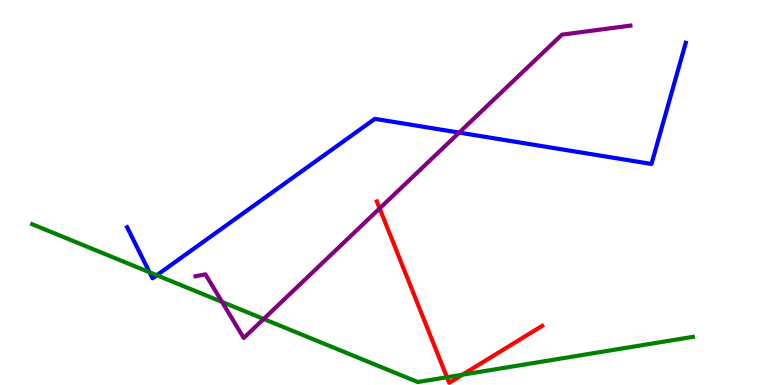[{'lines': ['blue', 'red'], 'intersections': []}, {'lines': ['green', 'red'], 'intersections': [{'x': 5.77, 'y': 0.201}, {'x': 5.97, 'y': 0.267}]}, {'lines': ['purple', 'red'], 'intersections': [{'x': 4.9, 'y': 4.59}]}, {'lines': ['blue', 'green'], 'intersections': [{'x': 1.93, 'y': 2.93}, {'x': 2.02, 'y': 2.85}]}, {'lines': ['blue', 'purple'], 'intersections': [{'x': 5.92, 'y': 6.56}]}, {'lines': ['green', 'purple'], 'intersections': [{'x': 2.87, 'y': 2.16}, {'x': 3.4, 'y': 1.71}]}]